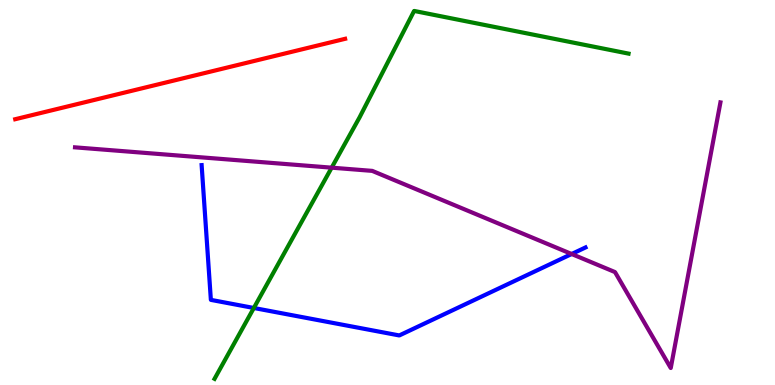[{'lines': ['blue', 'red'], 'intersections': []}, {'lines': ['green', 'red'], 'intersections': []}, {'lines': ['purple', 'red'], 'intersections': []}, {'lines': ['blue', 'green'], 'intersections': [{'x': 3.28, 'y': 2.0}]}, {'lines': ['blue', 'purple'], 'intersections': [{'x': 7.38, 'y': 3.4}]}, {'lines': ['green', 'purple'], 'intersections': [{'x': 4.28, 'y': 5.64}]}]